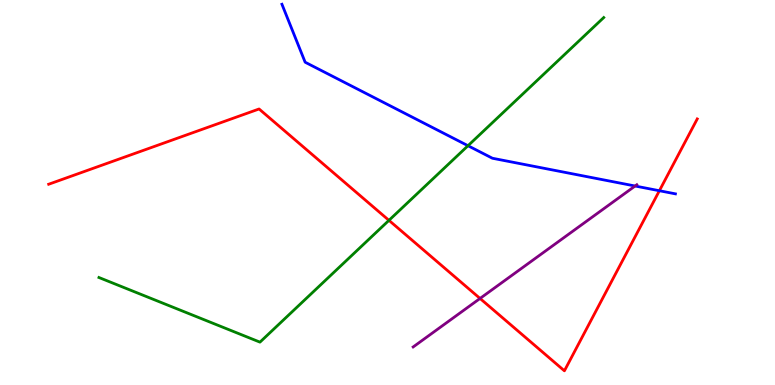[{'lines': ['blue', 'red'], 'intersections': [{'x': 8.51, 'y': 5.05}]}, {'lines': ['green', 'red'], 'intersections': [{'x': 5.02, 'y': 4.28}]}, {'lines': ['purple', 'red'], 'intersections': [{'x': 6.19, 'y': 2.25}]}, {'lines': ['blue', 'green'], 'intersections': [{'x': 6.04, 'y': 6.22}]}, {'lines': ['blue', 'purple'], 'intersections': [{'x': 8.19, 'y': 5.17}]}, {'lines': ['green', 'purple'], 'intersections': []}]